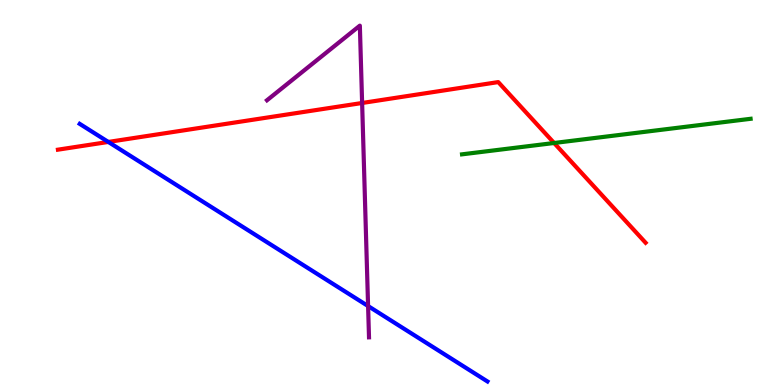[{'lines': ['blue', 'red'], 'intersections': [{'x': 1.4, 'y': 6.31}]}, {'lines': ['green', 'red'], 'intersections': [{'x': 7.15, 'y': 6.29}]}, {'lines': ['purple', 'red'], 'intersections': [{'x': 4.67, 'y': 7.33}]}, {'lines': ['blue', 'green'], 'intersections': []}, {'lines': ['blue', 'purple'], 'intersections': [{'x': 4.75, 'y': 2.05}]}, {'lines': ['green', 'purple'], 'intersections': []}]